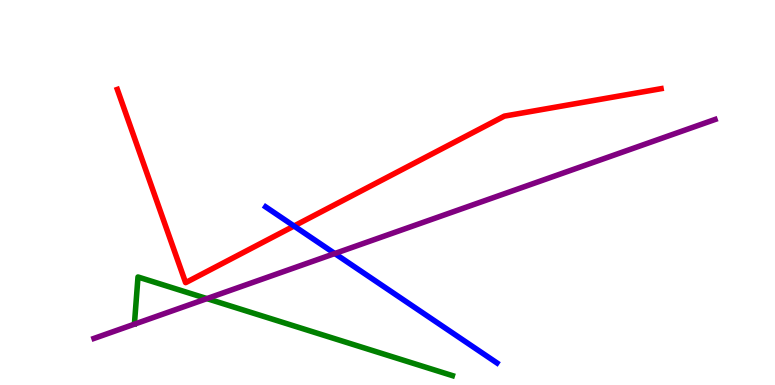[{'lines': ['blue', 'red'], 'intersections': [{'x': 3.79, 'y': 4.13}]}, {'lines': ['green', 'red'], 'intersections': []}, {'lines': ['purple', 'red'], 'intersections': []}, {'lines': ['blue', 'green'], 'intersections': []}, {'lines': ['blue', 'purple'], 'intersections': [{'x': 4.32, 'y': 3.41}]}, {'lines': ['green', 'purple'], 'intersections': [{'x': 2.67, 'y': 2.24}]}]